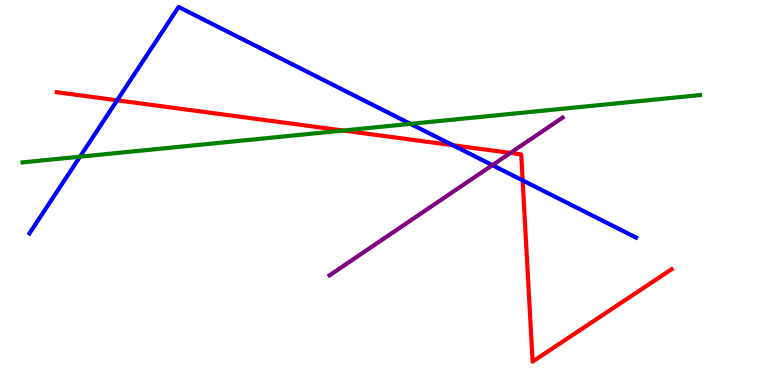[{'lines': ['blue', 'red'], 'intersections': [{'x': 1.51, 'y': 7.39}, {'x': 5.84, 'y': 6.23}, {'x': 6.74, 'y': 5.31}]}, {'lines': ['green', 'red'], 'intersections': [{'x': 4.43, 'y': 6.61}]}, {'lines': ['purple', 'red'], 'intersections': [{'x': 6.59, 'y': 6.03}]}, {'lines': ['blue', 'green'], 'intersections': [{'x': 1.03, 'y': 5.93}, {'x': 5.3, 'y': 6.78}]}, {'lines': ['blue', 'purple'], 'intersections': [{'x': 6.35, 'y': 5.71}]}, {'lines': ['green', 'purple'], 'intersections': []}]